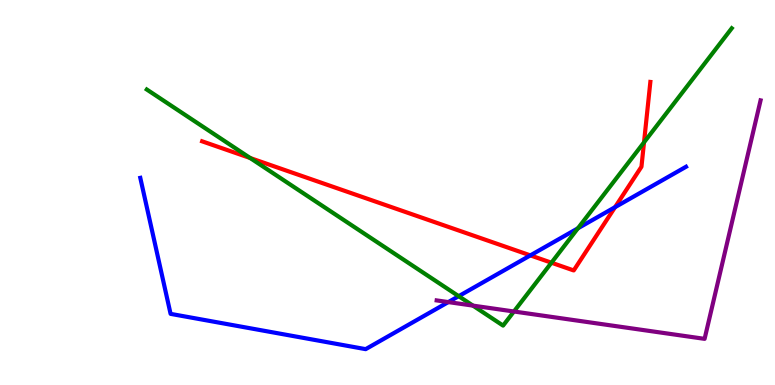[{'lines': ['blue', 'red'], 'intersections': [{'x': 6.84, 'y': 3.37}, {'x': 7.94, 'y': 4.62}]}, {'lines': ['green', 'red'], 'intersections': [{'x': 3.23, 'y': 5.9}, {'x': 7.12, 'y': 3.18}, {'x': 8.31, 'y': 6.3}]}, {'lines': ['purple', 'red'], 'intersections': []}, {'lines': ['blue', 'green'], 'intersections': [{'x': 5.92, 'y': 2.31}, {'x': 7.46, 'y': 4.07}]}, {'lines': ['blue', 'purple'], 'intersections': [{'x': 5.78, 'y': 2.15}]}, {'lines': ['green', 'purple'], 'intersections': [{'x': 6.1, 'y': 2.06}, {'x': 6.63, 'y': 1.91}]}]